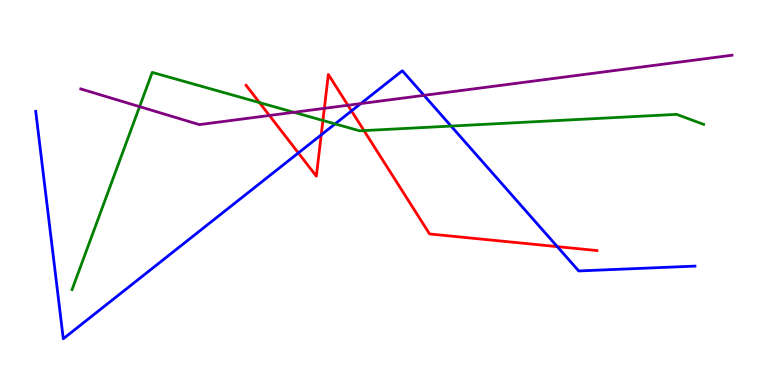[{'lines': ['blue', 'red'], 'intersections': [{'x': 3.85, 'y': 6.03}, {'x': 4.14, 'y': 6.5}, {'x': 4.54, 'y': 7.12}, {'x': 7.19, 'y': 3.59}]}, {'lines': ['green', 'red'], 'intersections': [{'x': 3.35, 'y': 7.33}, {'x': 4.17, 'y': 6.87}, {'x': 4.7, 'y': 6.61}]}, {'lines': ['purple', 'red'], 'intersections': [{'x': 3.48, 'y': 7.0}, {'x': 4.19, 'y': 7.19}, {'x': 4.49, 'y': 7.27}]}, {'lines': ['blue', 'green'], 'intersections': [{'x': 4.32, 'y': 6.78}, {'x': 5.82, 'y': 6.73}]}, {'lines': ['blue', 'purple'], 'intersections': [{'x': 4.66, 'y': 7.31}, {'x': 5.47, 'y': 7.52}]}, {'lines': ['green', 'purple'], 'intersections': [{'x': 1.8, 'y': 7.23}, {'x': 3.79, 'y': 7.08}]}]